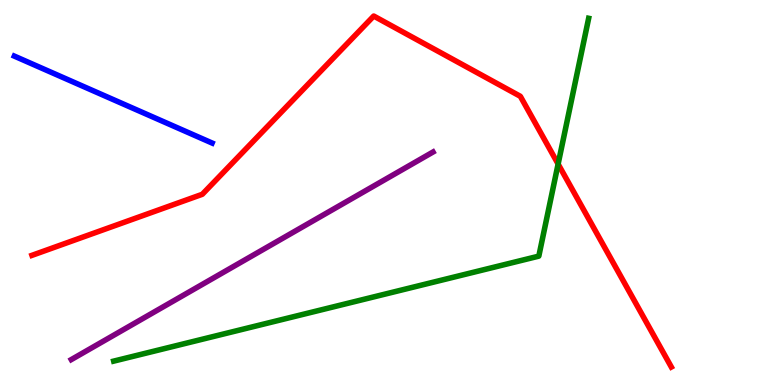[{'lines': ['blue', 'red'], 'intersections': []}, {'lines': ['green', 'red'], 'intersections': [{'x': 7.2, 'y': 5.74}]}, {'lines': ['purple', 'red'], 'intersections': []}, {'lines': ['blue', 'green'], 'intersections': []}, {'lines': ['blue', 'purple'], 'intersections': []}, {'lines': ['green', 'purple'], 'intersections': []}]